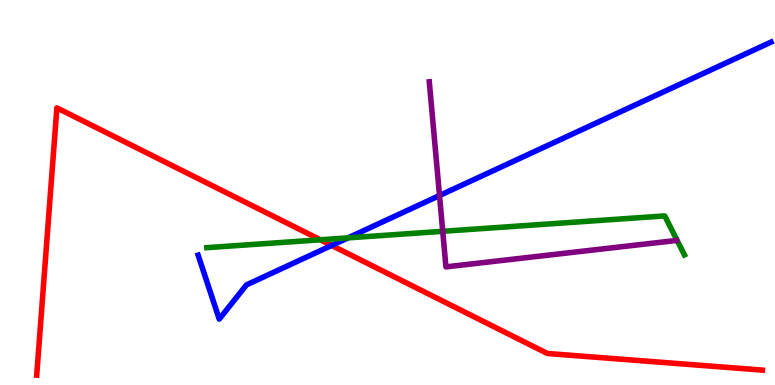[{'lines': ['blue', 'red'], 'intersections': [{'x': 4.28, 'y': 3.62}]}, {'lines': ['green', 'red'], 'intersections': [{'x': 4.13, 'y': 3.77}]}, {'lines': ['purple', 'red'], 'intersections': []}, {'lines': ['blue', 'green'], 'intersections': [{'x': 4.49, 'y': 3.82}]}, {'lines': ['blue', 'purple'], 'intersections': [{'x': 5.67, 'y': 4.92}]}, {'lines': ['green', 'purple'], 'intersections': [{'x': 5.71, 'y': 3.99}]}]